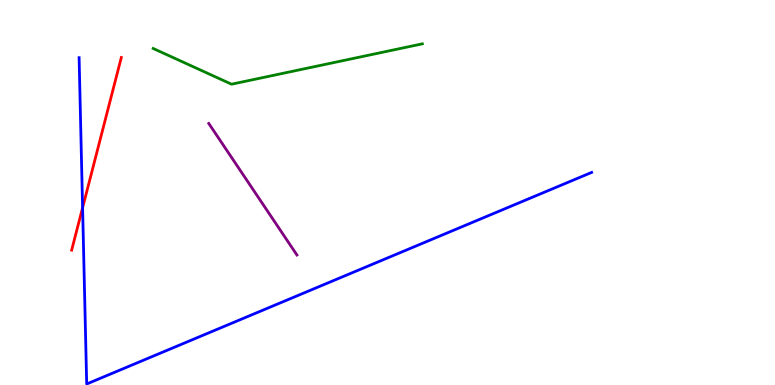[{'lines': ['blue', 'red'], 'intersections': [{'x': 1.07, 'y': 4.6}]}, {'lines': ['green', 'red'], 'intersections': []}, {'lines': ['purple', 'red'], 'intersections': []}, {'lines': ['blue', 'green'], 'intersections': []}, {'lines': ['blue', 'purple'], 'intersections': []}, {'lines': ['green', 'purple'], 'intersections': []}]